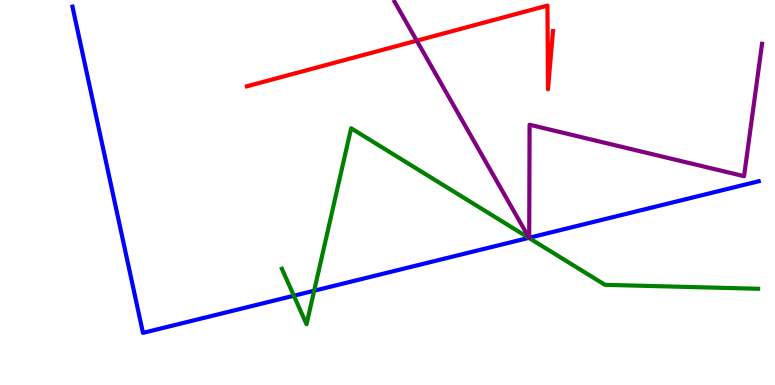[{'lines': ['blue', 'red'], 'intersections': []}, {'lines': ['green', 'red'], 'intersections': []}, {'lines': ['purple', 'red'], 'intersections': [{'x': 5.38, 'y': 8.94}]}, {'lines': ['blue', 'green'], 'intersections': [{'x': 3.79, 'y': 2.32}, {'x': 4.05, 'y': 2.45}, {'x': 6.82, 'y': 3.82}]}, {'lines': ['blue', 'purple'], 'intersections': [{'x': 6.83, 'y': 3.82}, {'x': 6.83, 'y': 3.82}]}, {'lines': ['green', 'purple'], 'intersections': [{'x': 6.83, 'y': 3.82}, {'x': 6.83, 'y': 3.82}]}]